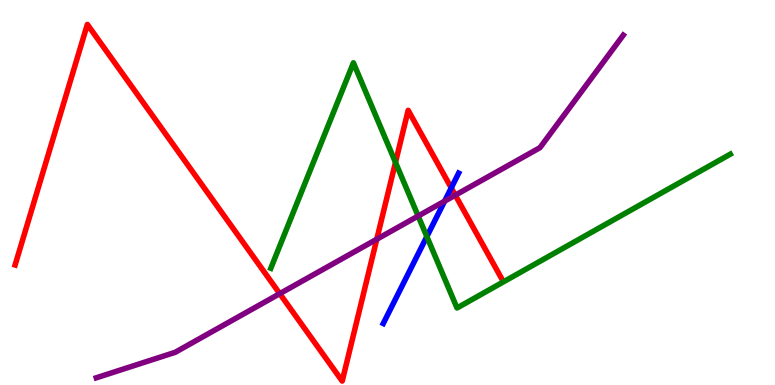[{'lines': ['blue', 'red'], 'intersections': [{'x': 5.82, 'y': 5.12}]}, {'lines': ['green', 'red'], 'intersections': [{'x': 5.1, 'y': 5.78}]}, {'lines': ['purple', 'red'], 'intersections': [{'x': 3.61, 'y': 2.37}, {'x': 4.86, 'y': 3.79}, {'x': 5.87, 'y': 4.93}]}, {'lines': ['blue', 'green'], 'intersections': [{'x': 5.51, 'y': 3.86}]}, {'lines': ['blue', 'purple'], 'intersections': [{'x': 5.74, 'y': 4.77}]}, {'lines': ['green', 'purple'], 'intersections': [{'x': 5.4, 'y': 4.39}]}]